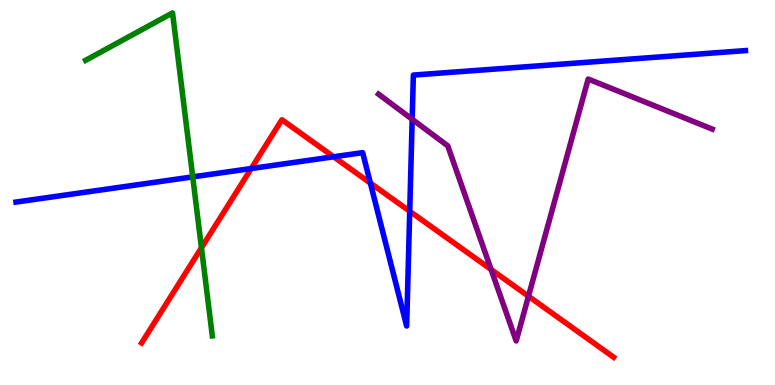[{'lines': ['blue', 'red'], 'intersections': [{'x': 3.24, 'y': 5.62}, {'x': 4.3, 'y': 5.93}, {'x': 4.78, 'y': 5.24}, {'x': 5.29, 'y': 4.51}]}, {'lines': ['green', 'red'], 'intersections': [{'x': 2.6, 'y': 3.57}]}, {'lines': ['purple', 'red'], 'intersections': [{'x': 6.34, 'y': 3.0}, {'x': 6.82, 'y': 2.31}]}, {'lines': ['blue', 'green'], 'intersections': [{'x': 2.49, 'y': 5.41}]}, {'lines': ['blue', 'purple'], 'intersections': [{'x': 5.32, 'y': 6.9}]}, {'lines': ['green', 'purple'], 'intersections': []}]